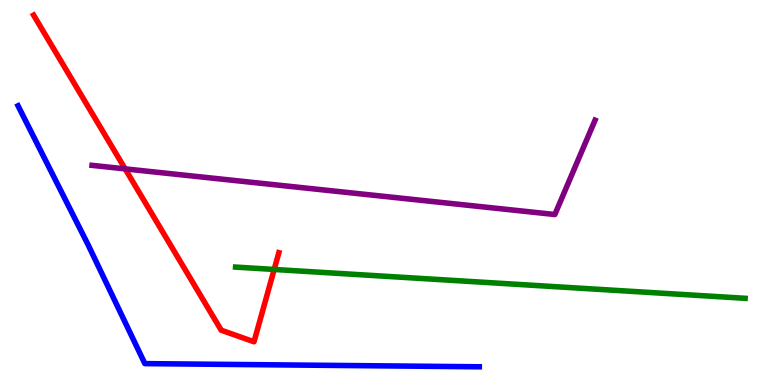[{'lines': ['blue', 'red'], 'intersections': []}, {'lines': ['green', 'red'], 'intersections': [{'x': 3.54, 'y': 3.0}]}, {'lines': ['purple', 'red'], 'intersections': [{'x': 1.61, 'y': 5.61}]}, {'lines': ['blue', 'green'], 'intersections': []}, {'lines': ['blue', 'purple'], 'intersections': []}, {'lines': ['green', 'purple'], 'intersections': []}]